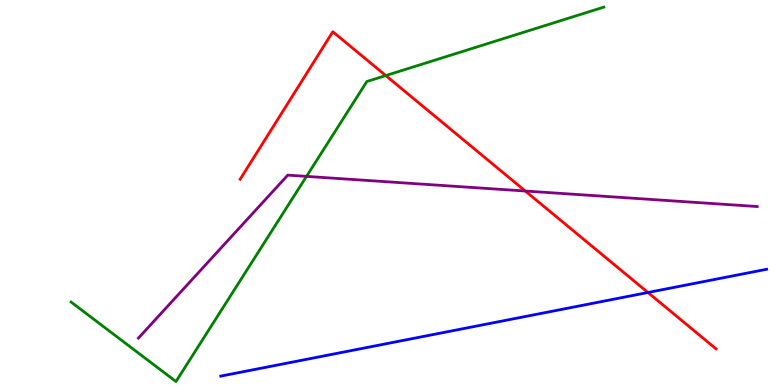[{'lines': ['blue', 'red'], 'intersections': [{'x': 8.36, 'y': 2.4}]}, {'lines': ['green', 'red'], 'intersections': [{'x': 4.98, 'y': 8.04}]}, {'lines': ['purple', 'red'], 'intersections': [{'x': 6.78, 'y': 5.04}]}, {'lines': ['blue', 'green'], 'intersections': []}, {'lines': ['blue', 'purple'], 'intersections': []}, {'lines': ['green', 'purple'], 'intersections': [{'x': 3.95, 'y': 5.42}]}]